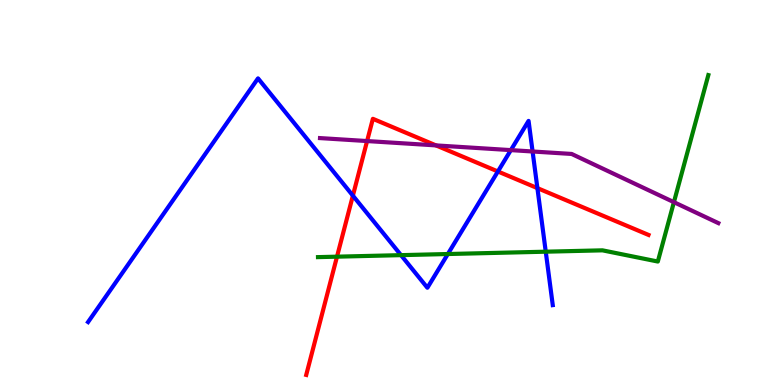[{'lines': ['blue', 'red'], 'intersections': [{'x': 4.55, 'y': 4.92}, {'x': 6.42, 'y': 5.55}, {'x': 6.93, 'y': 5.11}]}, {'lines': ['green', 'red'], 'intersections': [{'x': 4.35, 'y': 3.33}]}, {'lines': ['purple', 'red'], 'intersections': [{'x': 4.74, 'y': 6.34}, {'x': 5.63, 'y': 6.22}]}, {'lines': ['blue', 'green'], 'intersections': [{'x': 5.17, 'y': 3.37}, {'x': 5.78, 'y': 3.4}, {'x': 7.04, 'y': 3.46}]}, {'lines': ['blue', 'purple'], 'intersections': [{'x': 6.59, 'y': 6.1}, {'x': 6.87, 'y': 6.07}]}, {'lines': ['green', 'purple'], 'intersections': [{'x': 8.7, 'y': 4.75}]}]